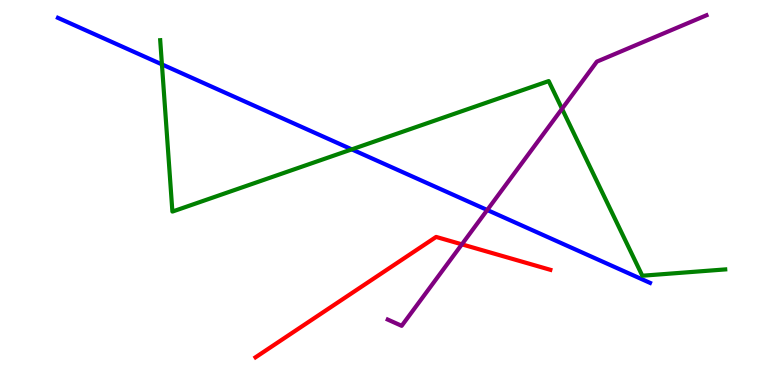[{'lines': ['blue', 'red'], 'intersections': []}, {'lines': ['green', 'red'], 'intersections': []}, {'lines': ['purple', 'red'], 'intersections': [{'x': 5.96, 'y': 3.65}]}, {'lines': ['blue', 'green'], 'intersections': [{'x': 2.09, 'y': 8.33}, {'x': 4.54, 'y': 6.12}]}, {'lines': ['blue', 'purple'], 'intersections': [{'x': 6.29, 'y': 4.55}]}, {'lines': ['green', 'purple'], 'intersections': [{'x': 7.25, 'y': 7.17}]}]